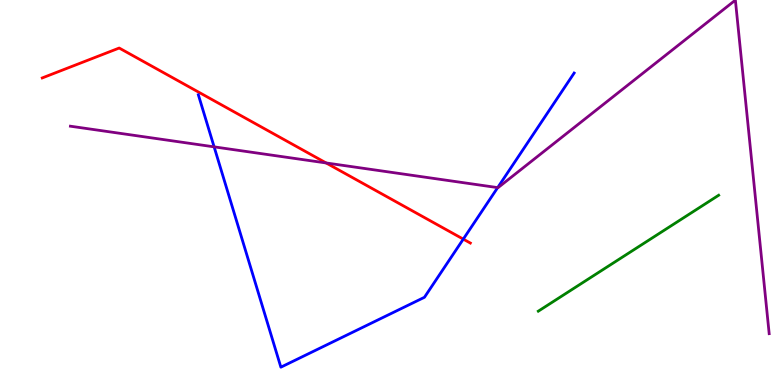[{'lines': ['blue', 'red'], 'intersections': [{'x': 5.98, 'y': 3.79}]}, {'lines': ['green', 'red'], 'intersections': []}, {'lines': ['purple', 'red'], 'intersections': [{'x': 4.21, 'y': 5.77}]}, {'lines': ['blue', 'green'], 'intersections': []}, {'lines': ['blue', 'purple'], 'intersections': [{'x': 2.76, 'y': 6.19}, {'x': 6.42, 'y': 5.13}]}, {'lines': ['green', 'purple'], 'intersections': []}]